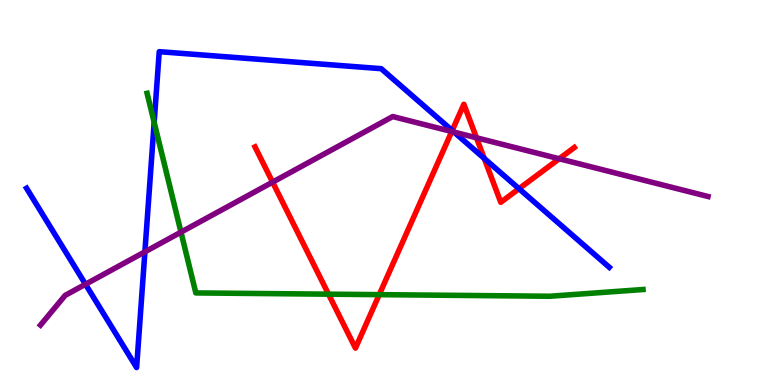[{'lines': ['blue', 'red'], 'intersections': [{'x': 5.83, 'y': 6.61}, {'x': 6.25, 'y': 5.89}, {'x': 6.7, 'y': 5.1}]}, {'lines': ['green', 'red'], 'intersections': [{'x': 4.24, 'y': 2.36}, {'x': 4.89, 'y': 2.35}]}, {'lines': ['purple', 'red'], 'intersections': [{'x': 3.52, 'y': 5.27}, {'x': 5.83, 'y': 6.58}, {'x': 6.15, 'y': 6.42}, {'x': 7.22, 'y': 5.88}]}, {'lines': ['blue', 'green'], 'intersections': [{'x': 1.99, 'y': 6.82}]}, {'lines': ['blue', 'purple'], 'intersections': [{'x': 1.1, 'y': 2.62}, {'x': 1.87, 'y': 3.46}, {'x': 5.86, 'y': 6.57}]}, {'lines': ['green', 'purple'], 'intersections': [{'x': 2.34, 'y': 3.97}]}]